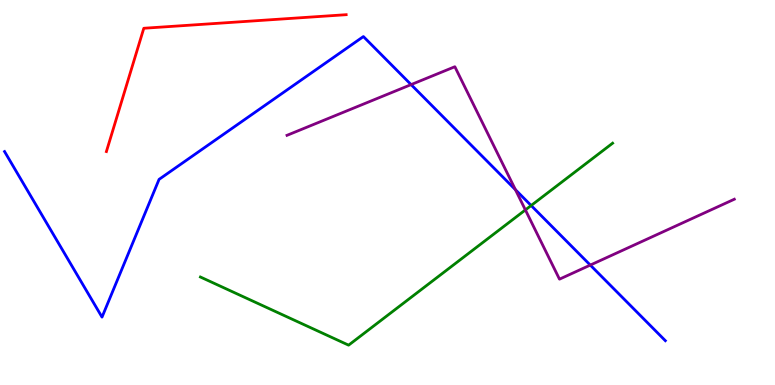[{'lines': ['blue', 'red'], 'intersections': []}, {'lines': ['green', 'red'], 'intersections': []}, {'lines': ['purple', 'red'], 'intersections': []}, {'lines': ['blue', 'green'], 'intersections': [{'x': 6.85, 'y': 4.66}]}, {'lines': ['blue', 'purple'], 'intersections': [{'x': 5.3, 'y': 7.8}, {'x': 6.65, 'y': 5.07}, {'x': 7.62, 'y': 3.11}]}, {'lines': ['green', 'purple'], 'intersections': [{'x': 6.78, 'y': 4.55}]}]